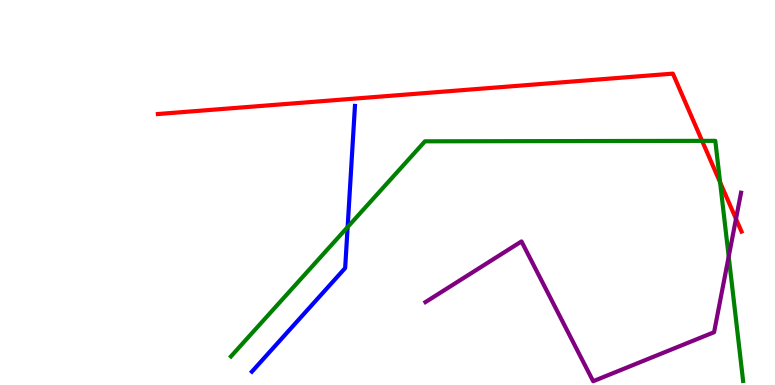[{'lines': ['blue', 'red'], 'intersections': []}, {'lines': ['green', 'red'], 'intersections': [{'x': 9.06, 'y': 6.34}, {'x': 9.29, 'y': 5.26}]}, {'lines': ['purple', 'red'], 'intersections': [{'x': 9.5, 'y': 4.31}]}, {'lines': ['blue', 'green'], 'intersections': [{'x': 4.49, 'y': 4.1}]}, {'lines': ['blue', 'purple'], 'intersections': []}, {'lines': ['green', 'purple'], 'intersections': [{'x': 9.4, 'y': 3.34}]}]